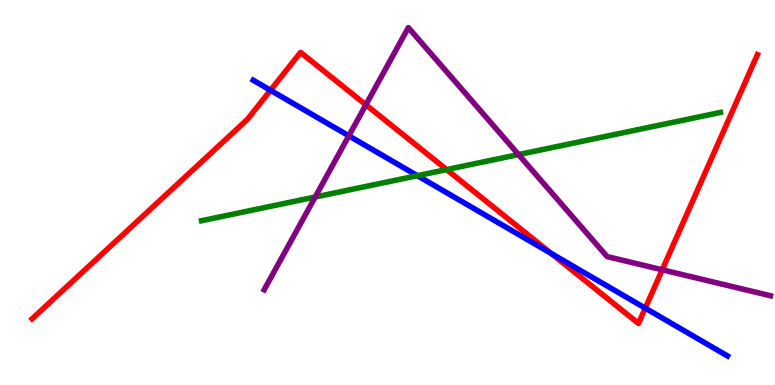[{'lines': ['blue', 'red'], 'intersections': [{'x': 3.49, 'y': 7.66}, {'x': 7.11, 'y': 3.41}, {'x': 8.33, 'y': 2.0}]}, {'lines': ['green', 'red'], 'intersections': [{'x': 5.76, 'y': 5.6}]}, {'lines': ['purple', 'red'], 'intersections': [{'x': 4.72, 'y': 7.28}, {'x': 8.54, 'y': 2.99}]}, {'lines': ['blue', 'green'], 'intersections': [{'x': 5.39, 'y': 5.44}]}, {'lines': ['blue', 'purple'], 'intersections': [{'x': 4.5, 'y': 6.47}]}, {'lines': ['green', 'purple'], 'intersections': [{'x': 4.07, 'y': 4.88}, {'x': 6.69, 'y': 5.99}]}]